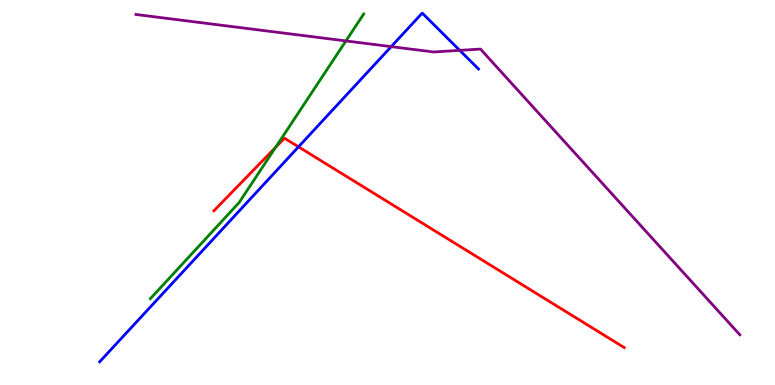[{'lines': ['blue', 'red'], 'intersections': [{'x': 3.85, 'y': 6.19}]}, {'lines': ['green', 'red'], 'intersections': [{'x': 3.56, 'y': 6.17}]}, {'lines': ['purple', 'red'], 'intersections': []}, {'lines': ['blue', 'green'], 'intersections': []}, {'lines': ['blue', 'purple'], 'intersections': [{'x': 5.05, 'y': 8.79}, {'x': 5.93, 'y': 8.69}]}, {'lines': ['green', 'purple'], 'intersections': [{'x': 4.46, 'y': 8.94}]}]